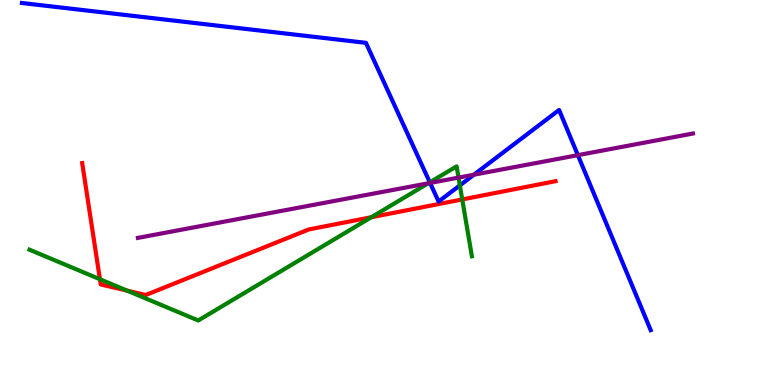[{'lines': ['blue', 'red'], 'intersections': []}, {'lines': ['green', 'red'], 'intersections': [{'x': 1.29, 'y': 2.75}, {'x': 1.64, 'y': 2.45}, {'x': 4.79, 'y': 4.36}, {'x': 5.96, 'y': 4.82}]}, {'lines': ['purple', 'red'], 'intersections': []}, {'lines': ['blue', 'green'], 'intersections': [{'x': 5.55, 'y': 5.26}, {'x': 5.93, 'y': 5.18}]}, {'lines': ['blue', 'purple'], 'intersections': [{'x': 5.55, 'y': 5.25}, {'x': 6.11, 'y': 5.46}, {'x': 7.46, 'y': 5.97}]}, {'lines': ['green', 'purple'], 'intersections': [{'x': 5.53, 'y': 5.24}, {'x': 5.92, 'y': 5.39}]}]